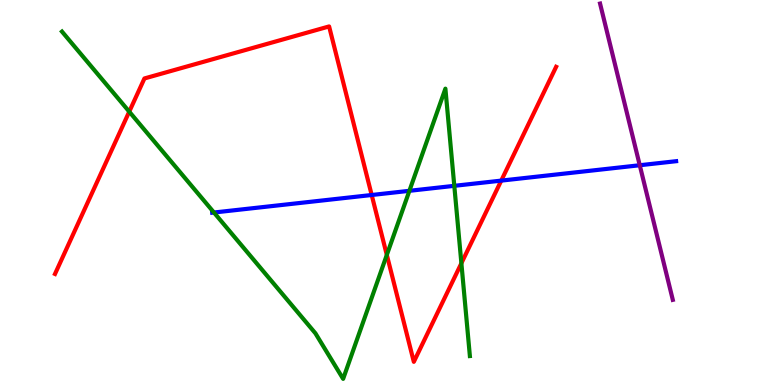[{'lines': ['blue', 'red'], 'intersections': [{'x': 4.8, 'y': 4.94}, {'x': 6.47, 'y': 5.31}]}, {'lines': ['green', 'red'], 'intersections': [{'x': 1.67, 'y': 7.1}, {'x': 4.99, 'y': 3.38}, {'x': 5.95, 'y': 3.16}]}, {'lines': ['purple', 'red'], 'intersections': []}, {'lines': ['blue', 'green'], 'intersections': [{'x': 2.76, 'y': 4.48}, {'x': 5.28, 'y': 5.04}, {'x': 5.86, 'y': 5.17}]}, {'lines': ['blue', 'purple'], 'intersections': [{'x': 8.25, 'y': 5.71}]}, {'lines': ['green', 'purple'], 'intersections': []}]